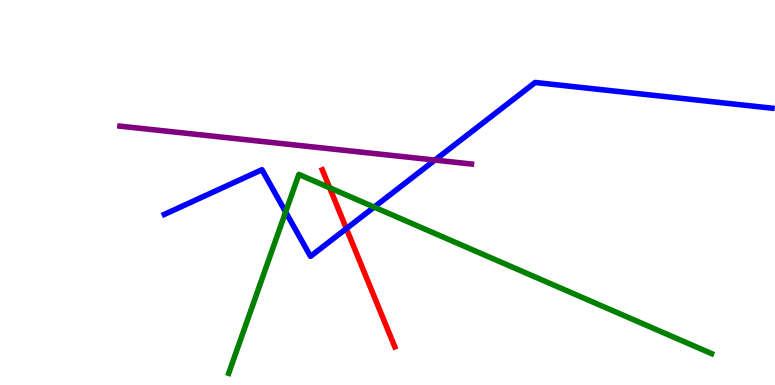[{'lines': ['blue', 'red'], 'intersections': [{'x': 4.47, 'y': 4.06}]}, {'lines': ['green', 'red'], 'intersections': [{'x': 4.25, 'y': 5.12}]}, {'lines': ['purple', 'red'], 'intersections': []}, {'lines': ['blue', 'green'], 'intersections': [{'x': 3.69, 'y': 4.49}, {'x': 4.83, 'y': 4.62}]}, {'lines': ['blue', 'purple'], 'intersections': [{'x': 5.61, 'y': 5.84}]}, {'lines': ['green', 'purple'], 'intersections': []}]